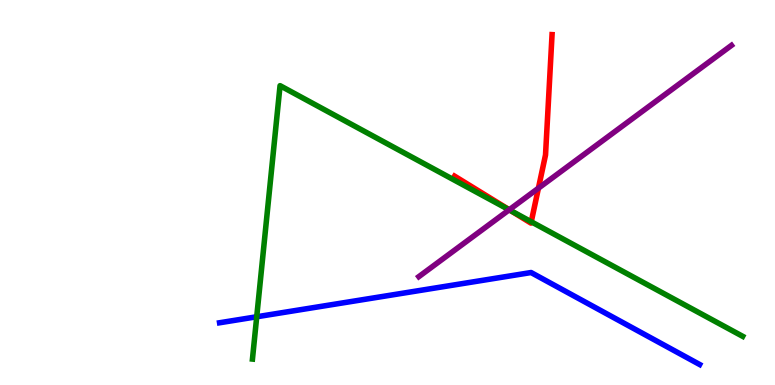[{'lines': ['blue', 'red'], 'intersections': []}, {'lines': ['green', 'red'], 'intersections': [{'x': 6.59, 'y': 4.53}, {'x': 6.85, 'y': 4.24}]}, {'lines': ['purple', 'red'], 'intersections': [{'x': 6.57, 'y': 4.55}, {'x': 6.95, 'y': 5.11}]}, {'lines': ['blue', 'green'], 'intersections': [{'x': 3.31, 'y': 1.77}]}, {'lines': ['blue', 'purple'], 'intersections': []}, {'lines': ['green', 'purple'], 'intersections': [{'x': 6.57, 'y': 4.55}]}]